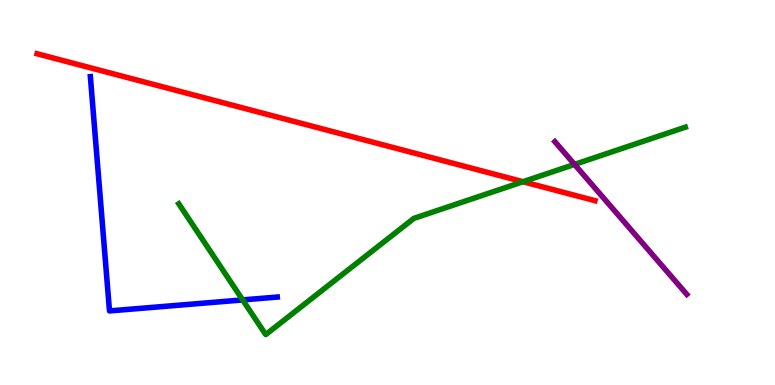[{'lines': ['blue', 'red'], 'intersections': []}, {'lines': ['green', 'red'], 'intersections': [{'x': 6.75, 'y': 5.28}]}, {'lines': ['purple', 'red'], 'intersections': []}, {'lines': ['blue', 'green'], 'intersections': [{'x': 3.13, 'y': 2.21}]}, {'lines': ['blue', 'purple'], 'intersections': []}, {'lines': ['green', 'purple'], 'intersections': [{'x': 7.41, 'y': 5.73}]}]